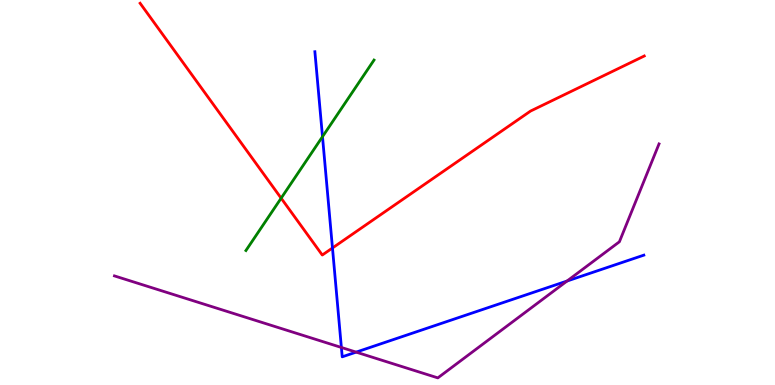[{'lines': ['blue', 'red'], 'intersections': [{'x': 4.29, 'y': 3.56}]}, {'lines': ['green', 'red'], 'intersections': [{'x': 3.63, 'y': 4.85}]}, {'lines': ['purple', 'red'], 'intersections': []}, {'lines': ['blue', 'green'], 'intersections': [{'x': 4.16, 'y': 6.45}]}, {'lines': ['blue', 'purple'], 'intersections': [{'x': 4.4, 'y': 0.975}, {'x': 4.6, 'y': 0.854}, {'x': 7.32, 'y': 2.7}]}, {'lines': ['green', 'purple'], 'intersections': []}]